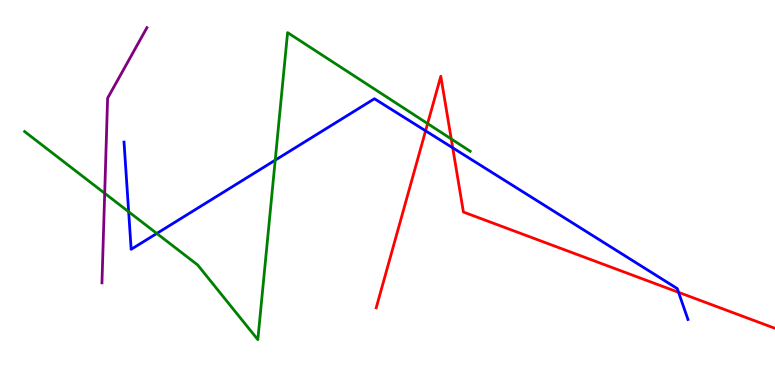[{'lines': ['blue', 'red'], 'intersections': [{'x': 5.49, 'y': 6.6}, {'x': 5.84, 'y': 6.16}, {'x': 8.76, 'y': 2.41}]}, {'lines': ['green', 'red'], 'intersections': [{'x': 5.52, 'y': 6.79}, {'x': 5.82, 'y': 6.39}]}, {'lines': ['purple', 'red'], 'intersections': []}, {'lines': ['blue', 'green'], 'intersections': [{'x': 1.66, 'y': 4.5}, {'x': 2.02, 'y': 3.94}, {'x': 3.55, 'y': 5.84}]}, {'lines': ['blue', 'purple'], 'intersections': []}, {'lines': ['green', 'purple'], 'intersections': [{'x': 1.35, 'y': 4.98}]}]